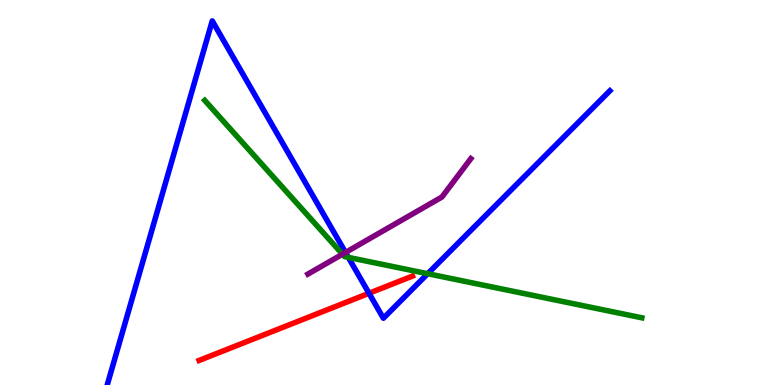[{'lines': ['blue', 'red'], 'intersections': [{'x': 4.76, 'y': 2.38}]}, {'lines': ['green', 'red'], 'intersections': []}, {'lines': ['purple', 'red'], 'intersections': []}, {'lines': ['blue', 'green'], 'intersections': [{'x': 4.49, 'y': 3.31}, {'x': 5.52, 'y': 2.89}]}, {'lines': ['blue', 'purple'], 'intersections': [{'x': 4.46, 'y': 3.44}]}, {'lines': ['green', 'purple'], 'intersections': [{'x': 4.42, 'y': 3.4}]}]